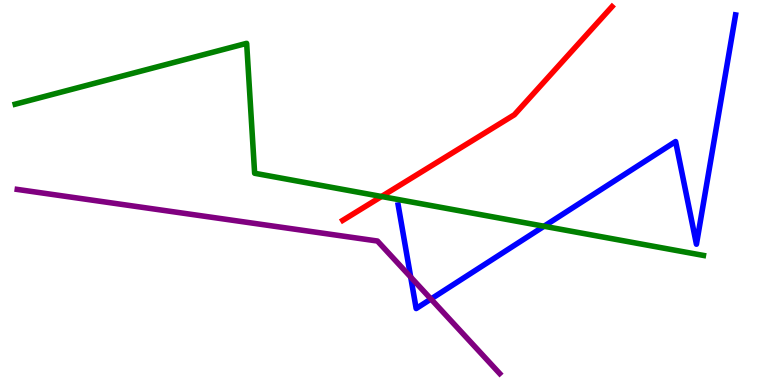[{'lines': ['blue', 'red'], 'intersections': []}, {'lines': ['green', 'red'], 'intersections': [{'x': 4.92, 'y': 4.9}]}, {'lines': ['purple', 'red'], 'intersections': []}, {'lines': ['blue', 'green'], 'intersections': [{'x': 7.02, 'y': 4.12}]}, {'lines': ['blue', 'purple'], 'intersections': [{'x': 5.3, 'y': 2.8}, {'x': 5.56, 'y': 2.23}]}, {'lines': ['green', 'purple'], 'intersections': []}]